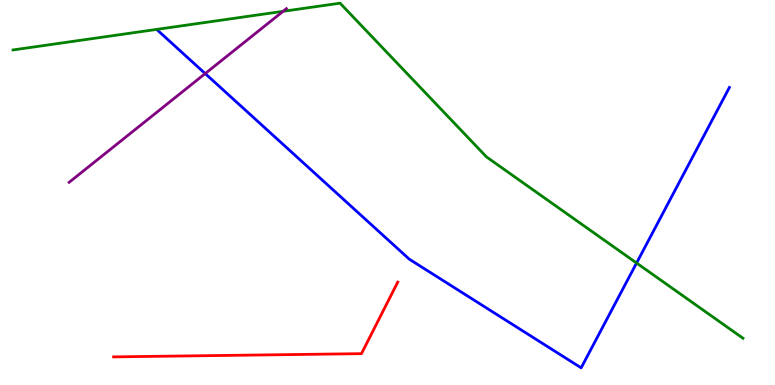[{'lines': ['blue', 'red'], 'intersections': []}, {'lines': ['green', 'red'], 'intersections': []}, {'lines': ['purple', 'red'], 'intersections': []}, {'lines': ['blue', 'green'], 'intersections': [{'x': 8.21, 'y': 3.17}]}, {'lines': ['blue', 'purple'], 'intersections': [{'x': 2.65, 'y': 8.09}]}, {'lines': ['green', 'purple'], 'intersections': [{'x': 3.65, 'y': 9.71}]}]